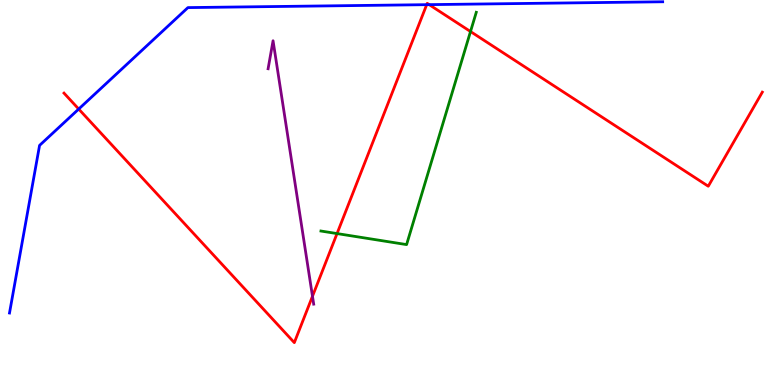[{'lines': ['blue', 'red'], 'intersections': [{'x': 1.02, 'y': 7.17}, {'x': 5.51, 'y': 9.88}, {'x': 5.54, 'y': 9.88}]}, {'lines': ['green', 'red'], 'intersections': [{'x': 4.35, 'y': 3.93}, {'x': 6.07, 'y': 9.18}]}, {'lines': ['purple', 'red'], 'intersections': [{'x': 4.03, 'y': 2.3}]}, {'lines': ['blue', 'green'], 'intersections': []}, {'lines': ['blue', 'purple'], 'intersections': []}, {'lines': ['green', 'purple'], 'intersections': []}]